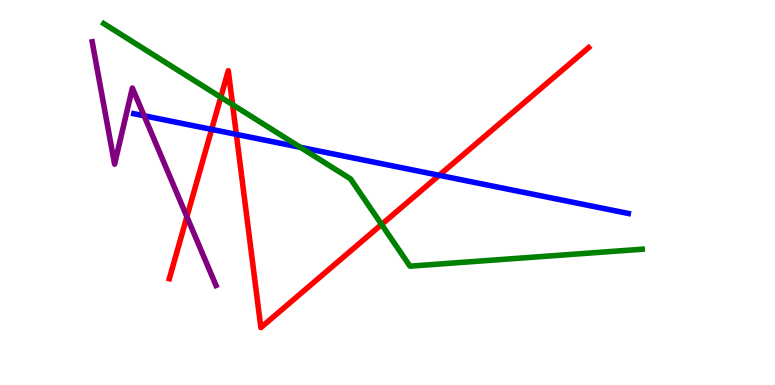[{'lines': ['blue', 'red'], 'intersections': [{'x': 2.73, 'y': 6.64}, {'x': 3.05, 'y': 6.51}, {'x': 5.67, 'y': 5.45}]}, {'lines': ['green', 'red'], 'intersections': [{'x': 2.85, 'y': 7.47}, {'x': 3.0, 'y': 7.28}, {'x': 4.92, 'y': 4.17}]}, {'lines': ['purple', 'red'], 'intersections': [{'x': 2.41, 'y': 4.37}]}, {'lines': ['blue', 'green'], 'intersections': [{'x': 3.88, 'y': 6.17}]}, {'lines': ['blue', 'purple'], 'intersections': [{'x': 1.86, 'y': 6.99}]}, {'lines': ['green', 'purple'], 'intersections': []}]